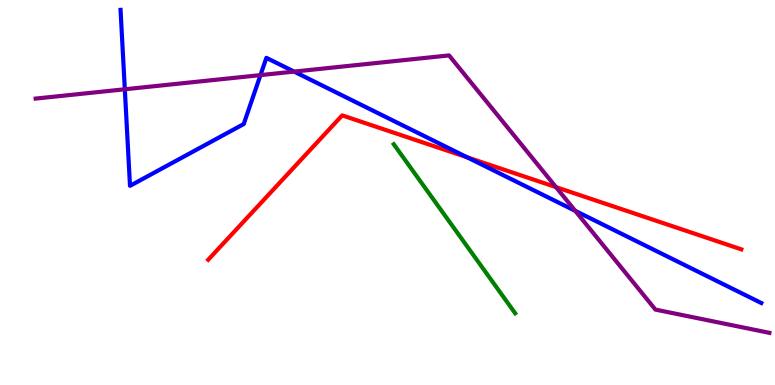[{'lines': ['blue', 'red'], 'intersections': [{'x': 6.03, 'y': 5.91}]}, {'lines': ['green', 'red'], 'intersections': []}, {'lines': ['purple', 'red'], 'intersections': [{'x': 7.17, 'y': 5.14}]}, {'lines': ['blue', 'green'], 'intersections': []}, {'lines': ['blue', 'purple'], 'intersections': [{'x': 1.61, 'y': 7.68}, {'x': 3.36, 'y': 8.05}, {'x': 3.8, 'y': 8.14}, {'x': 7.42, 'y': 4.52}]}, {'lines': ['green', 'purple'], 'intersections': []}]